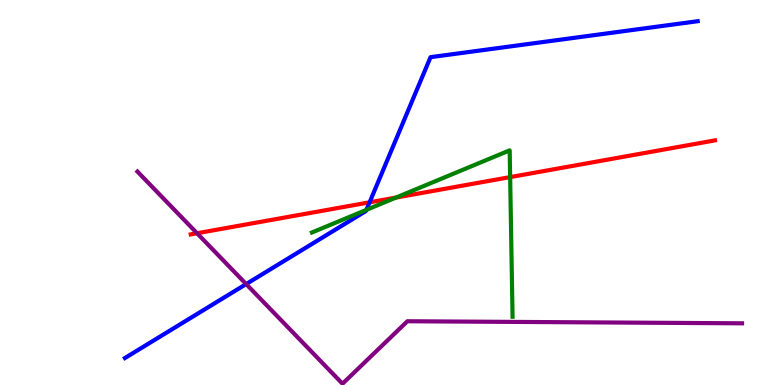[{'lines': ['blue', 'red'], 'intersections': [{'x': 4.77, 'y': 4.75}]}, {'lines': ['green', 'red'], 'intersections': [{'x': 5.11, 'y': 4.87}, {'x': 6.58, 'y': 5.4}]}, {'lines': ['purple', 'red'], 'intersections': [{'x': 2.54, 'y': 3.94}]}, {'lines': ['blue', 'green'], 'intersections': [{'x': 4.73, 'y': 4.55}]}, {'lines': ['blue', 'purple'], 'intersections': [{'x': 3.18, 'y': 2.62}]}, {'lines': ['green', 'purple'], 'intersections': []}]